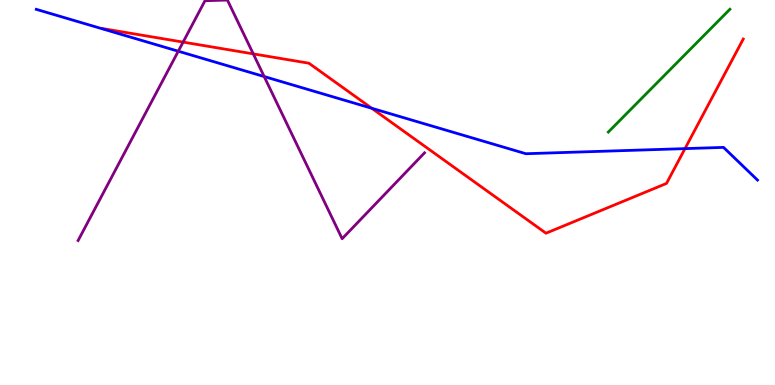[{'lines': ['blue', 'red'], 'intersections': [{'x': 4.8, 'y': 7.19}, {'x': 8.84, 'y': 6.14}]}, {'lines': ['green', 'red'], 'intersections': []}, {'lines': ['purple', 'red'], 'intersections': [{'x': 2.36, 'y': 8.91}, {'x': 3.27, 'y': 8.6}]}, {'lines': ['blue', 'green'], 'intersections': []}, {'lines': ['blue', 'purple'], 'intersections': [{'x': 2.3, 'y': 8.67}, {'x': 3.41, 'y': 8.01}]}, {'lines': ['green', 'purple'], 'intersections': []}]